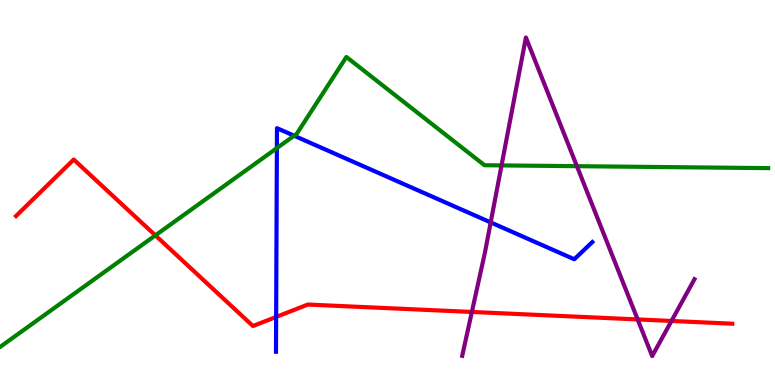[{'lines': ['blue', 'red'], 'intersections': [{'x': 3.56, 'y': 1.77}]}, {'lines': ['green', 'red'], 'intersections': [{'x': 2.0, 'y': 3.89}]}, {'lines': ['purple', 'red'], 'intersections': [{'x': 6.09, 'y': 1.9}, {'x': 8.23, 'y': 1.7}, {'x': 8.66, 'y': 1.66}]}, {'lines': ['blue', 'green'], 'intersections': [{'x': 3.57, 'y': 6.15}, {'x': 3.79, 'y': 6.47}]}, {'lines': ['blue', 'purple'], 'intersections': [{'x': 6.33, 'y': 4.22}]}, {'lines': ['green', 'purple'], 'intersections': [{'x': 6.47, 'y': 5.7}, {'x': 7.44, 'y': 5.68}]}]